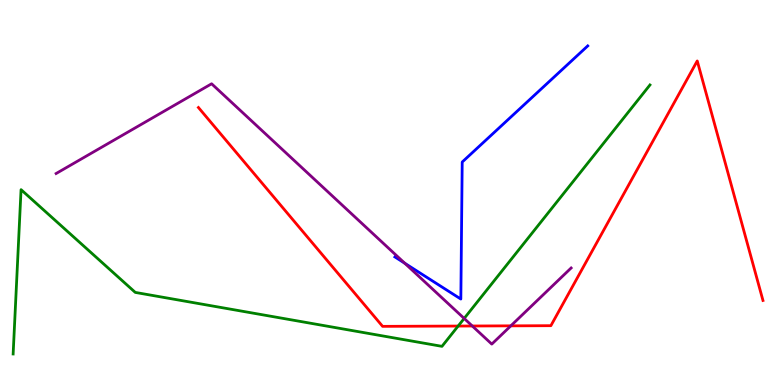[{'lines': ['blue', 'red'], 'intersections': []}, {'lines': ['green', 'red'], 'intersections': [{'x': 5.91, 'y': 1.53}]}, {'lines': ['purple', 'red'], 'intersections': [{'x': 6.09, 'y': 1.53}, {'x': 6.59, 'y': 1.54}]}, {'lines': ['blue', 'green'], 'intersections': []}, {'lines': ['blue', 'purple'], 'intersections': [{'x': 5.22, 'y': 3.16}]}, {'lines': ['green', 'purple'], 'intersections': [{'x': 5.99, 'y': 1.73}]}]